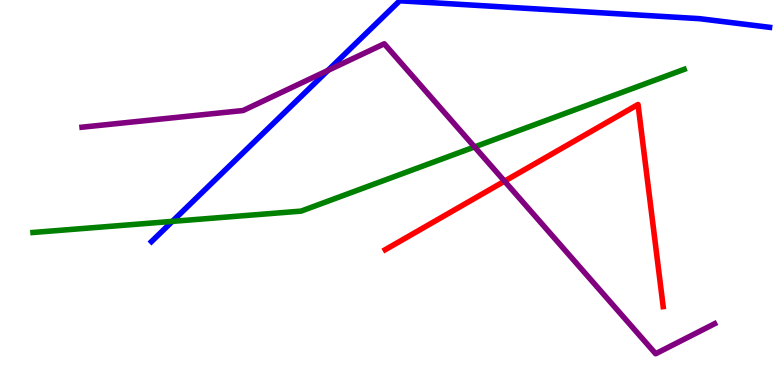[{'lines': ['blue', 'red'], 'intersections': []}, {'lines': ['green', 'red'], 'intersections': []}, {'lines': ['purple', 'red'], 'intersections': [{'x': 6.51, 'y': 5.29}]}, {'lines': ['blue', 'green'], 'intersections': [{'x': 2.22, 'y': 4.25}]}, {'lines': ['blue', 'purple'], 'intersections': [{'x': 4.23, 'y': 8.17}]}, {'lines': ['green', 'purple'], 'intersections': [{'x': 6.12, 'y': 6.18}]}]